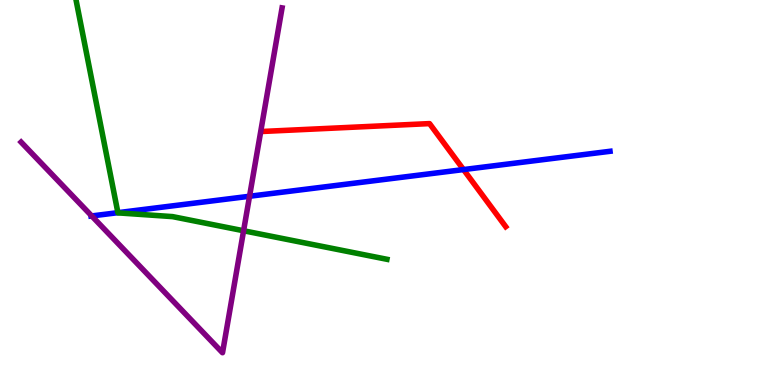[{'lines': ['blue', 'red'], 'intersections': [{'x': 5.98, 'y': 5.6}]}, {'lines': ['green', 'red'], 'intersections': []}, {'lines': ['purple', 'red'], 'intersections': []}, {'lines': ['blue', 'green'], 'intersections': [{'x': 1.52, 'y': 4.48}]}, {'lines': ['blue', 'purple'], 'intersections': [{'x': 1.18, 'y': 4.39}, {'x': 3.22, 'y': 4.9}]}, {'lines': ['green', 'purple'], 'intersections': [{'x': 3.14, 'y': 4.01}]}]